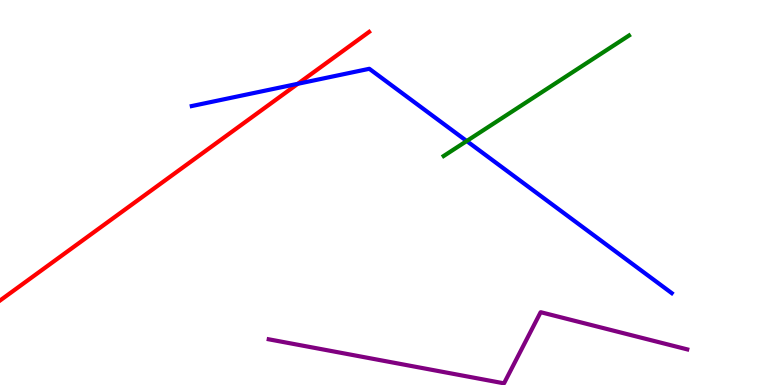[{'lines': ['blue', 'red'], 'intersections': [{'x': 3.84, 'y': 7.82}]}, {'lines': ['green', 'red'], 'intersections': []}, {'lines': ['purple', 'red'], 'intersections': []}, {'lines': ['blue', 'green'], 'intersections': [{'x': 6.02, 'y': 6.34}]}, {'lines': ['blue', 'purple'], 'intersections': []}, {'lines': ['green', 'purple'], 'intersections': []}]